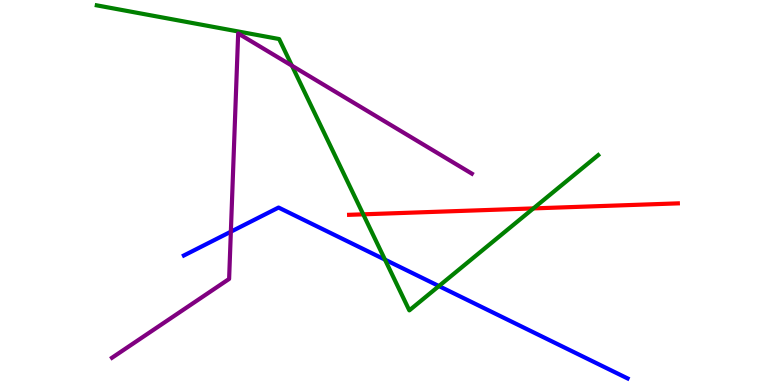[{'lines': ['blue', 'red'], 'intersections': []}, {'lines': ['green', 'red'], 'intersections': [{'x': 4.69, 'y': 4.43}, {'x': 6.88, 'y': 4.59}]}, {'lines': ['purple', 'red'], 'intersections': []}, {'lines': ['blue', 'green'], 'intersections': [{'x': 4.97, 'y': 3.26}, {'x': 5.66, 'y': 2.57}]}, {'lines': ['blue', 'purple'], 'intersections': [{'x': 2.98, 'y': 3.98}]}, {'lines': ['green', 'purple'], 'intersections': [{'x': 3.77, 'y': 8.29}]}]